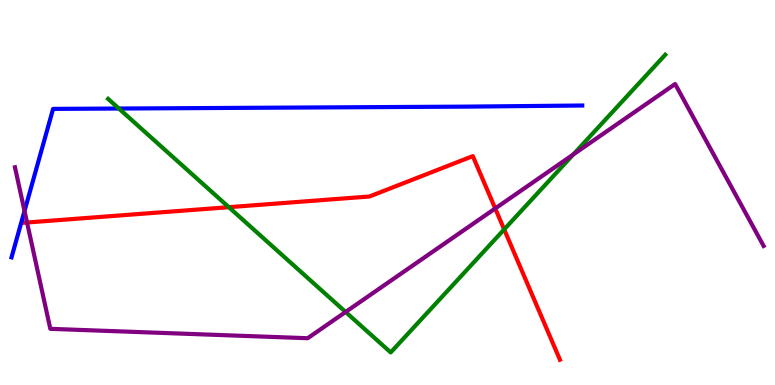[{'lines': ['blue', 'red'], 'intersections': []}, {'lines': ['green', 'red'], 'intersections': [{'x': 2.95, 'y': 4.62}, {'x': 6.51, 'y': 4.04}]}, {'lines': ['purple', 'red'], 'intersections': [{'x': 0.349, 'y': 4.22}, {'x': 6.39, 'y': 4.58}]}, {'lines': ['blue', 'green'], 'intersections': [{'x': 1.53, 'y': 7.18}]}, {'lines': ['blue', 'purple'], 'intersections': [{'x': 0.316, 'y': 4.52}]}, {'lines': ['green', 'purple'], 'intersections': [{'x': 4.46, 'y': 1.9}, {'x': 7.4, 'y': 5.99}]}]